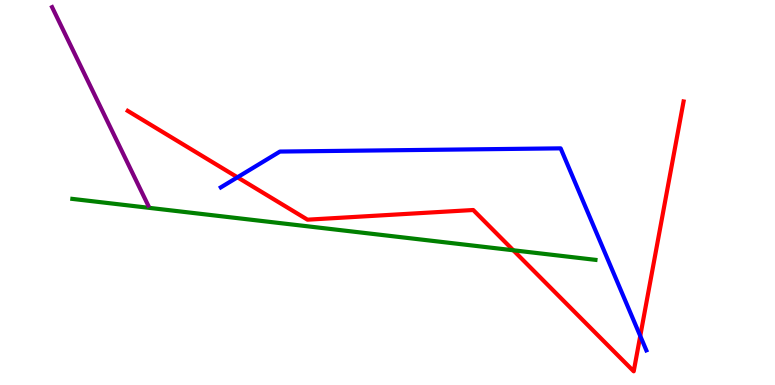[{'lines': ['blue', 'red'], 'intersections': [{'x': 3.06, 'y': 5.39}, {'x': 8.26, 'y': 1.27}]}, {'lines': ['green', 'red'], 'intersections': [{'x': 6.62, 'y': 3.5}]}, {'lines': ['purple', 'red'], 'intersections': []}, {'lines': ['blue', 'green'], 'intersections': []}, {'lines': ['blue', 'purple'], 'intersections': []}, {'lines': ['green', 'purple'], 'intersections': []}]